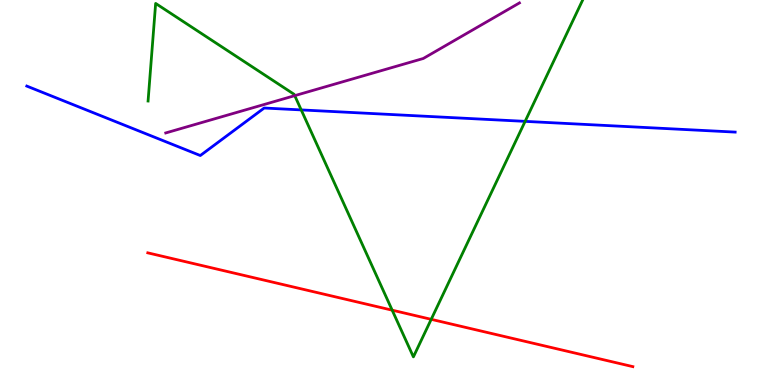[{'lines': ['blue', 'red'], 'intersections': []}, {'lines': ['green', 'red'], 'intersections': [{'x': 5.06, 'y': 1.94}, {'x': 5.56, 'y': 1.71}]}, {'lines': ['purple', 'red'], 'intersections': []}, {'lines': ['blue', 'green'], 'intersections': [{'x': 3.89, 'y': 7.15}, {'x': 6.78, 'y': 6.85}]}, {'lines': ['blue', 'purple'], 'intersections': []}, {'lines': ['green', 'purple'], 'intersections': [{'x': 3.8, 'y': 7.52}]}]